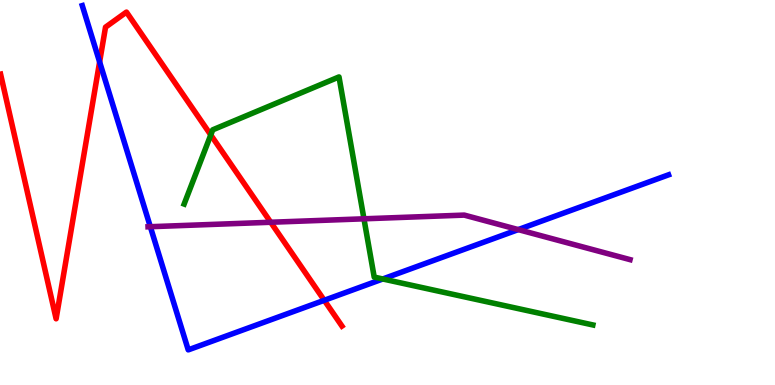[{'lines': ['blue', 'red'], 'intersections': [{'x': 1.29, 'y': 8.39}, {'x': 4.18, 'y': 2.2}]}, {'lines': ['green', 'red'], 'intersections': [{'x': 2.72, 'y': 6.5}]}, {'lines': ['purple', 'red'], 'intersections': [{'x': 3.49, 'y': 4.23}]}, {'lines': ['blue', 'green'], 'intersections': [{'x': 4.94, 'y': 2.75}]}, {'lines': ['blue', 'purple'], 'intersections': [{'x': 1.94, 'y': 4.11}, {'x': 6.69, 'y': 4.04}]}, {'lines': ['green', 'purple'], 'intersections': [{'x': 4.7, 'y': 4.32}]}]